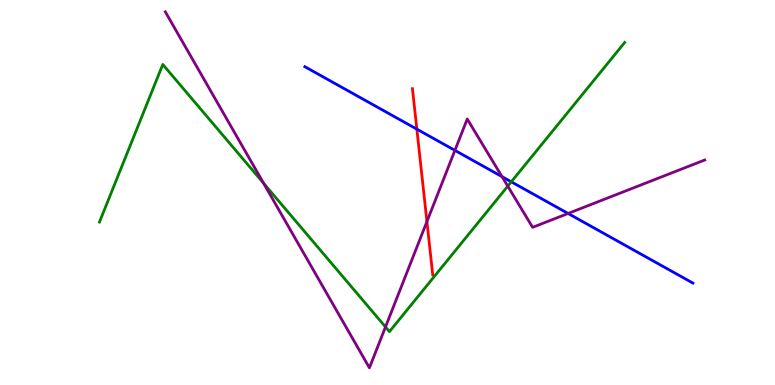[{'lines': ['blue', 'red'], 'intersections': [{'x': 5.38, 'y': 6.65}]}, {'lines': ['green', 'red'], 'intersections': []}, {'lines': ['purple', 'red'], 'intersections': [{'x': 5.51, 'y': 4.25}]}, {'lines': ['blue', 'green'], 'intersections': [{'x': 6.6, 'y': 5.28}]}, {'lines': ['blue', 'purple'], 'intersections': [{'x': 5.87, 'y': 6.09}, {'x': 6.48, 'y': 5.41}, {'x': 7.33, 'y': 4.46}]}, {'lines': ['green', 'purple'], 'intersections': [{'x': 3.4, 'y': 5.24}, {'x': 4.97, 'y': 1.51}, {'x': 6.55, 'y': 5.16}]}]